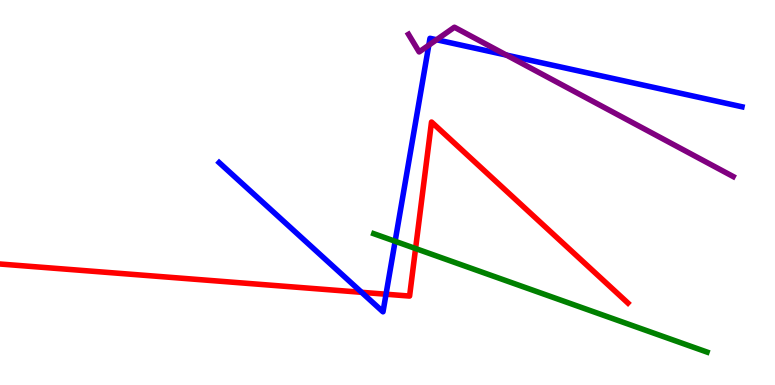[{'lines': ['blue', 'red'], 'intersections': [{'x': 4.67, 'y': 2.41}, {'x': 4.98, 'y': 2.36}]}, {'lines': ['green', 'red'], 'intersections': [{'x': 5.36, 'y': 3.54}]}, {'lines': ['purple', 'red'], 'intersections': []}, {'lines': ['blue', 'green'], 'intersections': [{'x': 5.1, 'y': 3.73}]}, {'lines': ['blue', 'purple'], 'intersections': [{'x': 5.53, 'y': 8.83}, {'x': 5.63, 'y': 8.97}, {'x': 6.53, 'y': 8.57}]}, {'lines': ['green', 'purple'], 'intersections': []}]